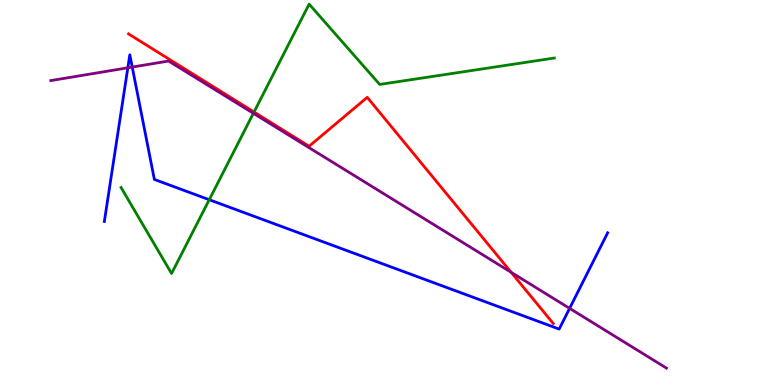[{'lines': ['blue', 'red'], 'intersections': []}, {'lines': ['green', 'red'], 'intersections': [{'x': 3.28, 'y': 7.09}]}, {'lines': ['purple', 'red'], 'intersections': [{'x': 6.6, 'y': 2.93}]}, {'lines': ['blue', 'green'], 'intersections': [{'x': 2.7, 'y': 4.81}]}, {'lines': ['blue', 'purple'], 'intersections': [{'x': 1.65, 'y': 8.24}, {'x': 1.71, 'y': 8.26}, {'x': 7.35, 'y': 1.99}]}, {'lines': ['green', 'purple'], 'intersections': [{'x': 3.27, 'y': 7.06}]}]